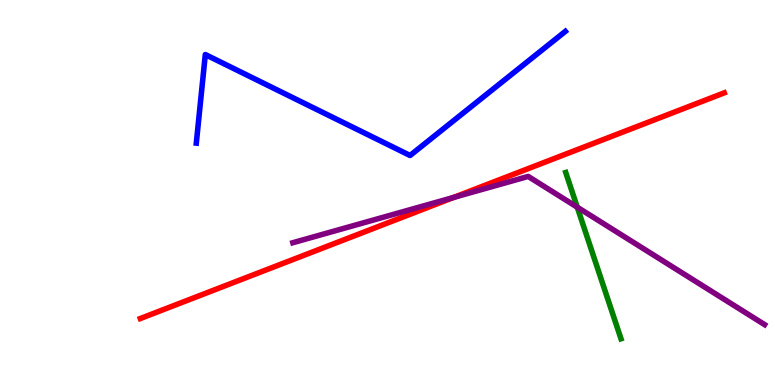[{'lines': ['blue', 'red'], 'intersections': []}, {'lines': ['green', 'red'], 'intersections': []}, {'lines': ['purple', 'red'], 'intersections': [{'x': 5.85, 'y': 4.87}]}, {'lines': ['blue', 'green'], 'intersections': []}, {'lines': ['blue', 'purple'], 'intersections': []}, {'lines': ['green', 'purple'], 'intersections': [{'x': 7.45, 'y': 4.62}]}]